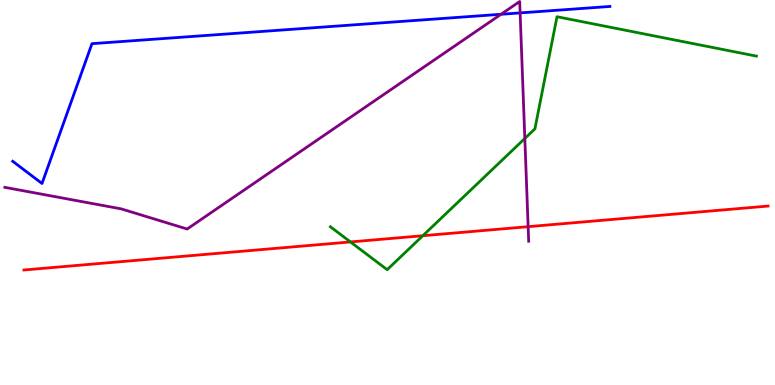[{'lines': ['blue', 'red'], 'intersections': []}, {'lines': ['green', 'red'], 'intersections': [{'x': 4.52, 'y': 3.72}, {'x': 5.46, 'y': 3.88}]}, {'lines': ['purple', 'red'], 'intersections': [{'x': 6.81, 'y': 4.11}]}, {'lines': ['blue', 'green'], 'intersections': []}, {'lines': ['blue', 'purple'], 'intersections': [{'x': 6.46, 'y': 9.63}, {'x': 6.71, 'y': 9.66}]}, {'lines': ['green', 'purple'], 'intersections': [{'x': 6.77, 'y': 6.4}]}]